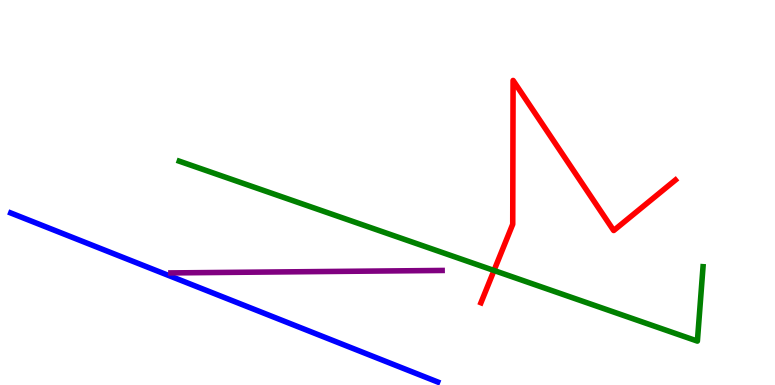[{'lines': ['blue', 'red'], 'intersections': []}, {'lines': ['green', 'red'], 'intersections': [{'x': 6.37, 'y': 2.97}]}, {'lines': ['purple', 'red'], 'intersections': []}, {'lines': ['blue', 'green'], 'intersections': []}, {'lines': ['blue', 'purple'], 'intersections': []}, {'lines': ['green', 'purple'], 'intersections': []}]